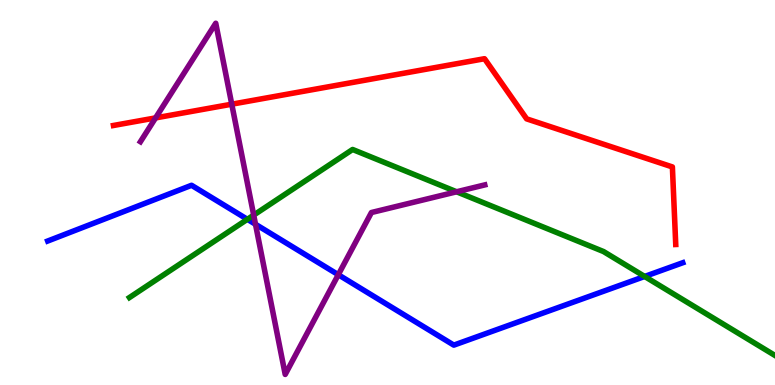[{'lines': ['blue', 'red'], 'intersections': []}, {'lines': ['green', 'red'], 'intersections': []}, {'lines': ['purple', 'red'], 'intersections': [{'x': 2.01, 'y': 6.94}, {'x': 2.99, 'y': 7.29}]}, {'lines': ['blue', 'green'], 'intersections': [{'x': 3.19, 'y': 4.3}, {'x': 8.32, 'y': 2.82}]}, {'lines': ['blue', 'purple'], 'intersections': [{'x': 3.3, 'y': 4.17}, {'x': 4.37, 'y': 2.86}]}, {'lines': ['green', 'purple'], 'intersections': [{'x': 3.27, 'y': 4.41}, {'x': 5.89, 'y': 5.02}]}]